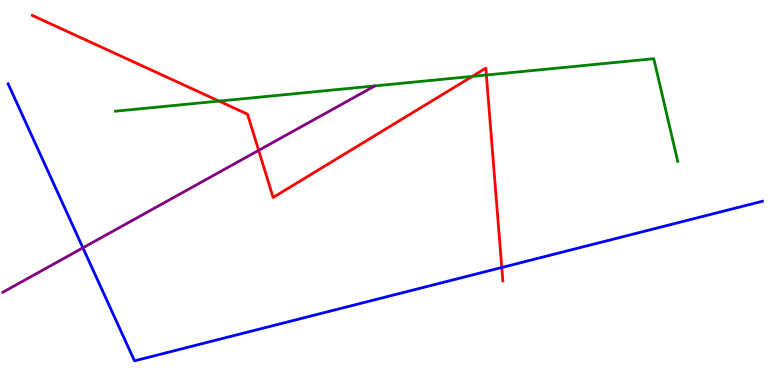[{'lines': ['blue', 'red'], 'intersections': [{'x': 6.47, 'y': 3.05}]}, {'lines': ['green', 'red'], 'intersections': [{'x': 2.83, 'y': 7.37}, {'x': 6.09, 'y': 8.02}, {'x': 6.28, 'y': 8.05}]}, {'lines': ['purple', 'red'], 'intersections': [{'x': 3.34, 'y': 6.09}]}, {'lines': ['blue', 'green'], 'intersections': []}, {'lines': ['blue', 'purple'], 'intersections': [{'x': 1.07, 'y': 3.56}]}, {'lines': ['green', 'purple'], 'intersections': []}]